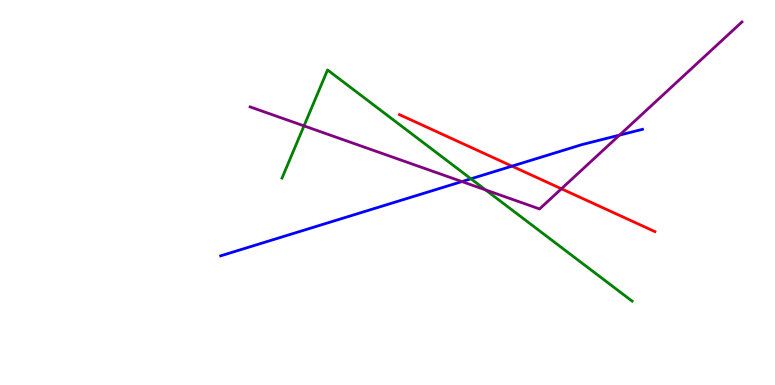[{'lines': ['blue', 'red'], 'intersections': [{'x': 6.61, 'y': 5.68}]}, {'lines': ['green', 'red'], 'intersections': []}, {'lines': ['purple', 'red'], 'intersections': [{'x': 7.24, 'y': 5.1}]}, {'lines': ['blue', 'green'], 'intersections': [{'x': 6.08, 'y': 5.36}]}, {'lines': ['blue', 'purple'], 'intersections': [{'x': 5.96, 'y': 5.28}, {'x': 7.99, 'y': 6.49}]}, {'lines': ['green', 'purple'], 'intersections': [{'x': 3.92, 'y': 6.73}, {'x': 6.27, 'y': 5.07}]}]